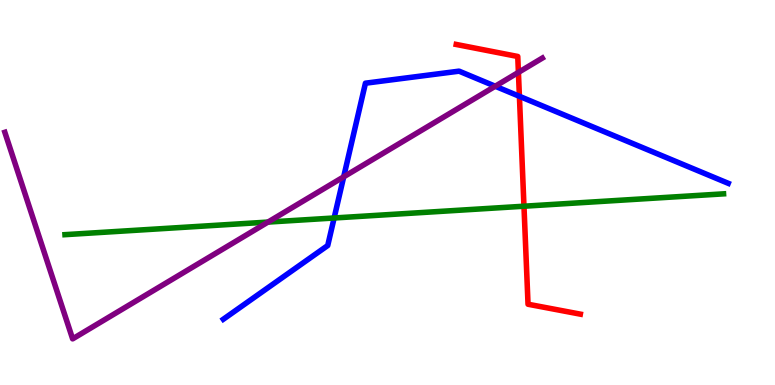[{'lines': ['blue', 'red'], 'intersections': [{'x': 6.7, 'y': 7.5}]}, {'lines': ['green', 'red'], 'intersections': [{'x': 6.76, 'y': 4.64}]}, {'lines': ['purple', 'red'], 'intersections': [{'x': 6.69, 'y': 8.12}]}, {'lines': ['blue', 'green'], 'intersections': [{'x': 4.31, 'y': 4.34}]}, {'lines': ['blue', 'purple'], 'intersections': [{'x': 4.43, 'y': 5.41}, {'x': 6.39, 'y': 7.76}]}, {'lines': ['green', 'purple'], 'intersections': [{'x': 3.46, 'y': 4.23}]}]